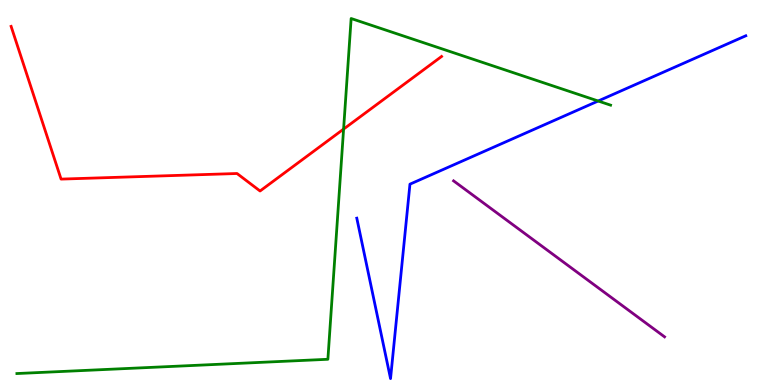[{'lines': ['blue', 'red'], 'intersections': []}, {'lines': ['green', 'red'], 'intersections': [{'x': 4.43, 'y': 6.65}]}, {'lines': ['purple', 'red'], 'intersections': []}, {'lines': ['blue', 'green'], 'intersections': [{'x': 7.72, 'y': 7.38}]}, {'lines': ['blue', 'purple'], 'intersections': []}, {'lines': ['green', 'purple'], 'intersections': []}]